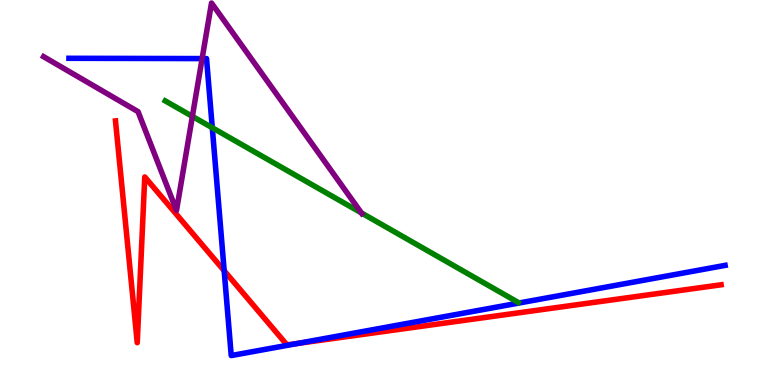[{'lines': ['blue', 'red'], 'intersections': [{'x': 2.89, 'y': 2.97}, {'x': 3.84, 'y': 1.08}]}, {'lines': ['green', 'red'], 'intersections': []}, {'lines': ['purple', 'red'], 'intersections': []}, {'lines': ['blue', 'green'], 'intersections': [{'x': 2.74, 'y': 6.68}]}, {'lines': ['blue', 'purple'], 'intersections': [{'x': 2.61, 'y': 8.48}]}, {'lines': ['green', 'purple'], 'intersections': [{'x': 2.48, 'y': 6.98}, {'x': 4.66, 'y': 4.47}]}]